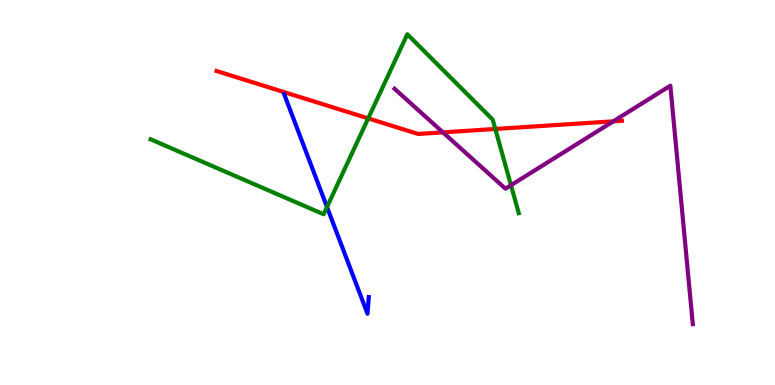[{'lines': ['blue', 'red'], 'intersections': []}, {'lines': ['green', 'red'], 'intersections': [{'x': 4.75, 'y': 6.93}, {'x': 6.39, 'y': 6.65}]}, {'lines': ['purple', 'red'], 'intersections': [{'x': 5.72, 'y': 6.56}, {'x': 7.91, 'y': 6.85}]}, {'lines': ['blue', 'green'], 'intersections': [{'x': 4.22, 'y': 4.62}]}, {'lines': ['blue', 'purple'], 'intersections': []}, {'lines': ['green', 'purple'], 'intersections': [{'x': 6.59, 'y': 5.19}]}]